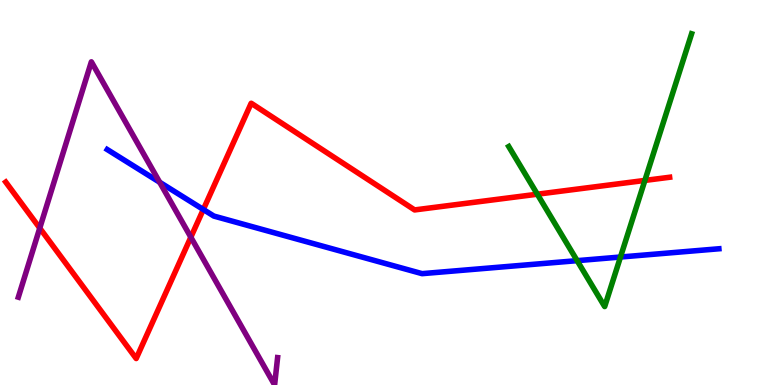[{'lines': ['blue', 'red'], 'intersections': [{'x': 2.62, 'y': 4.56}]}, {'lines': ['green', 'red'], 'intersections': [{'x': 6.93, 'y': 4.96}, {'x': 8.32, 'y': 5.31}]}, {'lines': ['purple', 'red'], 'intersections': [{'x': 0.513, 'y': 4.08}, {'x': 2.46, 'y': 3.84}]}, {'lines': ['blue', 'green'], 'intersections': [{'x': 7.45, 'y': 3.23}, {'x': 8.01, 'y': 3.32}]}, {'lines': ['blue', 'purple'], 'intersections': [{'x': 2.06, 'y': 5.27}]}, {'lines': ['green', 'purple'], 'intersections': []}]